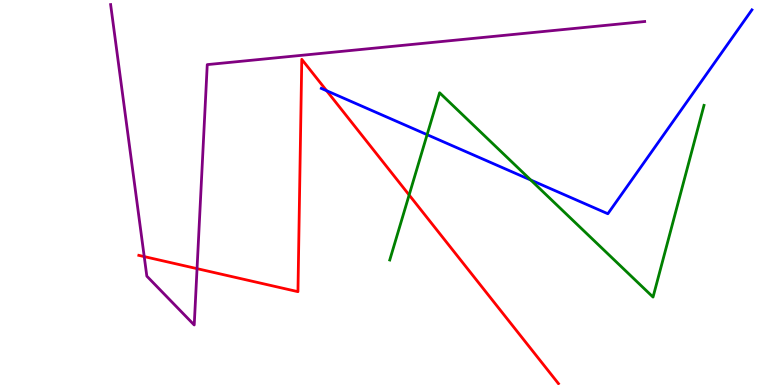[{'lines': ['blue', 'red'], 'intersections': [{'x': 4.21, 'y': 7.64}]}, {'lines': ['green', 'red'], 'intersections': [{'x': 5.28, 'y': 4.94}]}, {'lines': ['purple', 'red'], 'intersections': [{'x': 1.86, 'y': 3.34}, {'x': 2.54, 'y': 3.02}]}, {'lines': ['blue', 'green'], 'intersections': [{'x': 5.51, 'y': 6.5}, {'x': 6.85, 'y': 5.32}]}, {'lines': ['blue', 'purple'], 'intersections': []}, {'lines': ['green', 'purple'], 'intersections': []}]